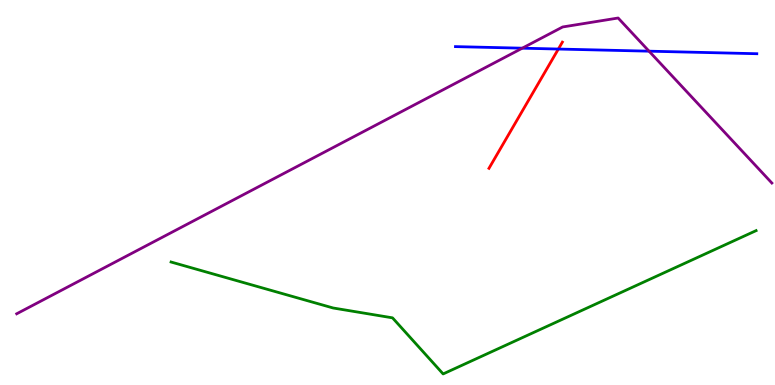[{'lines': ['blue', 'red'], 'intersections': [{'x': 7.2, 'y': 8.73}]}, {'lines': ['green', 'red'], 'intersections': []}, {'lines': ['purple', 'red'], 'intersections': []}, {'lines': ['blue', 'green'], 'intersections': []}, {'lines': ['blue', 'purple'], 'intersections': [{'x': 6.74, 'y': 8.75}, {'x': 8.37, 'y': 8.67}]}, {'lines': ['green', 'purple'], 'intersections': []}]